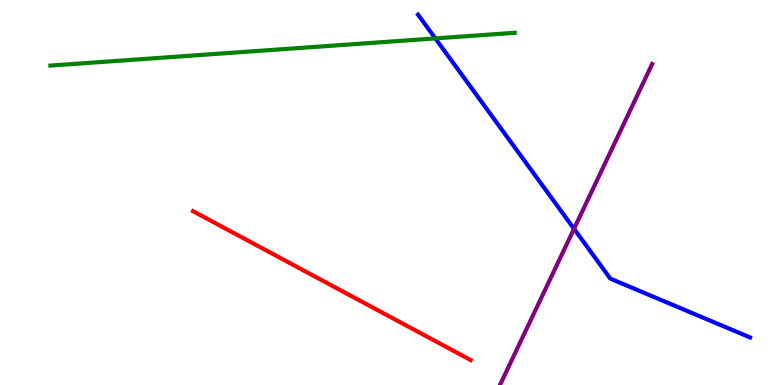[{'lines': ['blue', 'red'], 'intersections': []}, {'lines': ['green', 'red'], 'intersections': []}, {'lines': ['purple', 'red'], 'intersections': []}, {'lines': ['blue', 'green'], 'intersections': [{'x': 5.62, 'y': 9.0}]}, {'lines': ['blue', 'purple'], 'intersections': [{'x': 7.41, 'y': 4.06}]}, {'lines': ['green', 'purple'], 'intersections': []}]